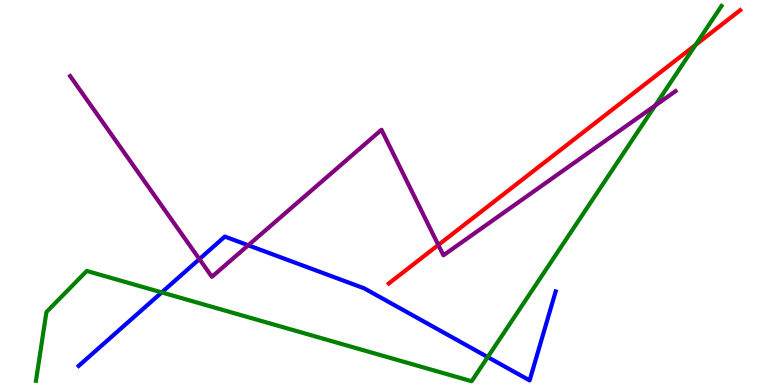[{'lines': ['blue', 'red'], 'intersections': []}, {'lines': ['green', 'red'], 'intersections': [{'x': 8.98, 'y': 8.83}]}, {'lines': ['purple', 'red'], 'intersections': [{'x': 5.66, 'y': 3.64}]}, {'lines': ['blue', 'green'], 'intersections': [{'x': 2.09, 'y': 2.4}, {'x': 6.29, 'y': 0.725}]}, {'lines': ['blue', 'purple'], 'intersections': [{'x': 2.57, 'y': 3.27}, {'x': 3.2, 'y': 3.63}]}, {'lines': ['green', 'purple'], 'intersections': [{'x': 8.45, 'y': 7.26}]}]